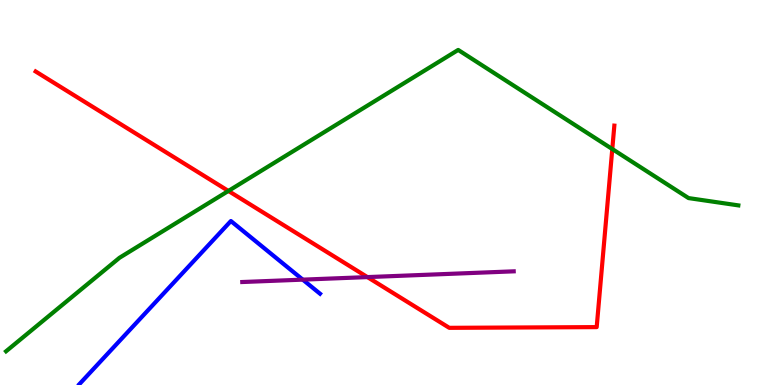[{'lines': ['blue', 'red'], 'intersections': []}, {'lines': ['green', 'red'], 'intersections': [{'x': 2.95, 'y': 5.04}, {'x': 7.9, 'y': 6.13}]}, {'lines': ['purple', 'red'], 'intersections': [{'x': 4.74, 'y': 2.8}]}, {'lines': ['blue', 'green'], 'intersections': []}, {'lines': ['blue', 'purple'], 'intersections': [{'x': 3.91, 'y': 2.74}]}, {'lines': ['green', 'purple'], 'intersections': []}]